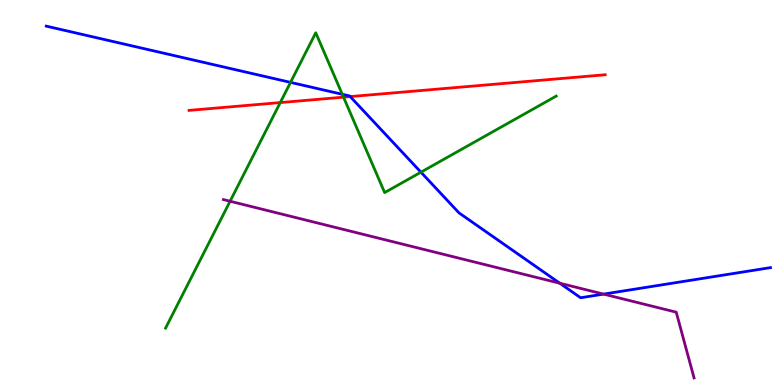[{'lines': ['blue', 'red'], 'intersections': [{'x': 4.52, 'y': 7.49}]}, {'lines': ['green', 'red'], 'intersections': [{'x': 3.62, 'y': 7.34}, {'x': 4.43, 'y': 7.48}]}, {'lines': ['purple', 'red'], 'intersections': []}, {'lines': ['blue', 'green'], 'intersections': [{'x': 3.75, 'y': 7.86}, {'x': 4.42, 'y': 7.55}, {'x': 5.43, 'y': 5.53}]}, {'lines': ['blue', 'purple'], 'intersections': [{'x': 7.22, 'y': 2.64}, {'x': 7.79, 'y': 2.36}]}, {'lines': ['green', 'purple'], 'intersections': [{'x': 2.97, 'y': 4.77}]}]